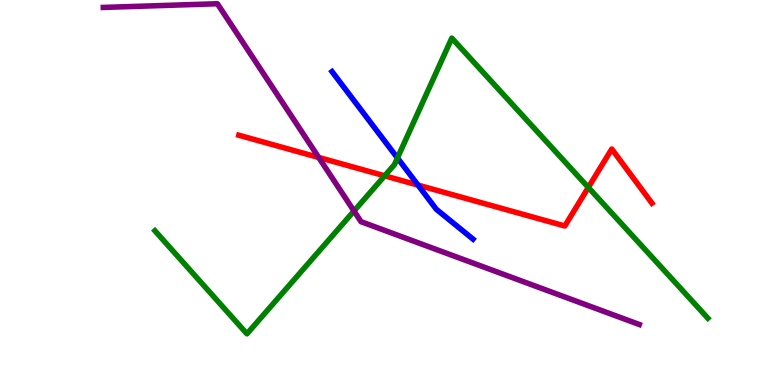[{'lines': ['blue', 'red'], 'intersections': [{'x': 5.39, 'y': 5.19}]}, {'lines': ['green', 'red'], 'intersections': [{'x': 4.96, 'y': 5.43}, {'x': 7.59, 'y': 5.13}]}, {'lines': ['purple', 'red'], 'intersections': [{'x': 4.11, 'y': 5.91}]}, {'lines': ['blue', 'green'], 'intersections': [{'x': 5.13, 'y': 5.9}]}, {'lines': ['blue', 'purple'], 'intersections': []}, {'lines': ['green', 'purple'], 'intersections': [{'x': 4.57, 'y': 4.52}]}]